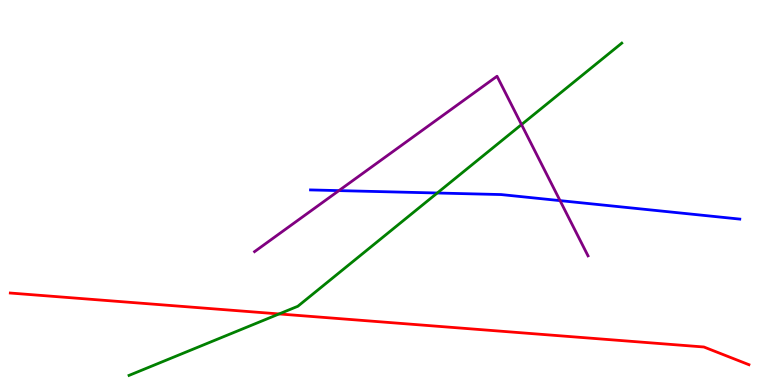[{'lines': ['blue', 'red'], 'intersections': []}, {'lines': ['green', 'red'], 'intersections': [{'x': 3.6, 'y': 1.85}]}, {'lines': ['purple', 'red'], 'intersections': []}, {'lines': ['blue', 'green'], 'intersections': [{'x': 5.64, 'y': 4.99}]}, {'lines': ['blue', 'purple'], 'intersections': [{'x': 4.37, 'y': 5.05}, {'x': 7.23, 'y': 4.79}]}, {'lines': ['green', 'purple'], 'intersections': [{'x': 6.73, 'y': 6.76}]}]